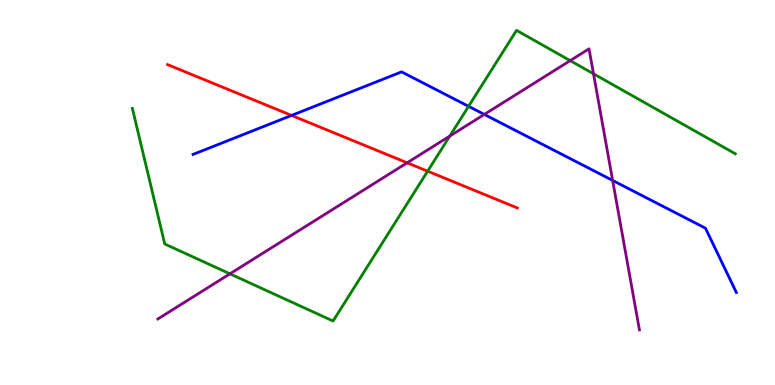[{'lines': ['blue', 'red'], 'intersections': [{'x': 3.76, 'y': 7.0}]}, {'lines': ['green', 'red'], 'intersections': [{'x': 5.52, 'y': 5.55}]}, {'lines': ['purple', 'red'], 'intersections': [{'x': 5.25, 'y': 5.77}]}, {'lines': ['blue', 'green'], 'intersections': [{'x': 6.05, 'y': 7.24}]}, {'lines': ['blue', 'purple'], 'intersections': [{'x': 6.25, 'y': 7.03}, {'x': 7.9, 'y': 5.31}]}, {'lines': ['green', 'purple'], 'intersections': [{'x': 2.97, 'y': 2.89}, {'x': 5.8, 'y': 6.47}, {'x': 7.36, 'y': 8.43}, {'x': 7.66, 'y': 8.08}]}]